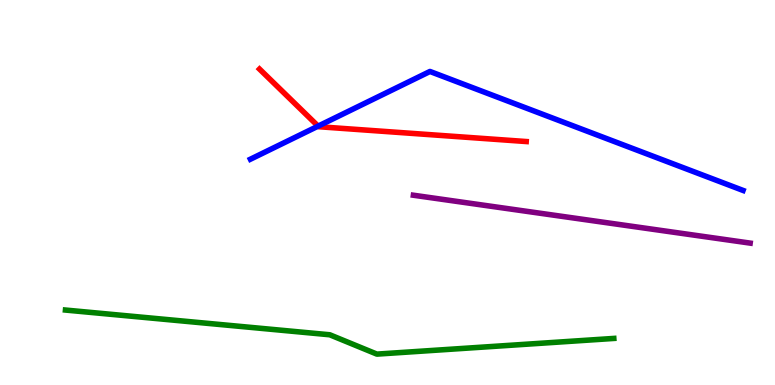[{'lines': ['blue', 'red'], 'intersections': [{'x': 4.1, 'y': 6.72}]}, {'lines': ['green', 'red'], 'intersections': []}, {'lines': ['purple', 'red'], 'intersections': []}, {'lines': ['blue', 'green'], 'intersections': []}, {'lines': ['blue', 'purple'], 'intersections': []}, {'lines': ['green', 'purple'], 'intersections': []}]